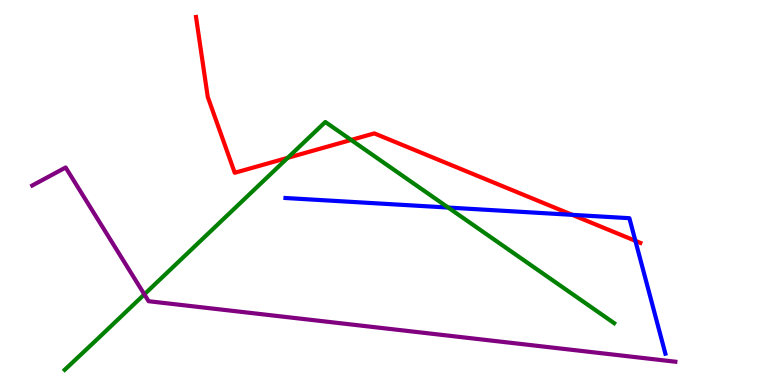[{'lines': ['blue', 'red'], 'intersections': [{'x': 7.38, 'y': 4.42}, {'x': 8.2, 'y': 3.74}]}, {'lines': ['green', 'red'], 'intersections': [{'x': 3.71, 'y': 5.9}, {'x': 4.53, 'y': 6.36}]}, {'lines': ['purple', 'red'], 'intersections': []}, {'lines': ['blue', 'green'], 'intersections': [{'x': 5.78, 'y': 4.61}]}, {'lines': ['blue', 'purple'], 'intersections': []}, {'lines': ['green', 'purple'], 'intersections': [{'x': 1.86, 'y': 2.35}]}]